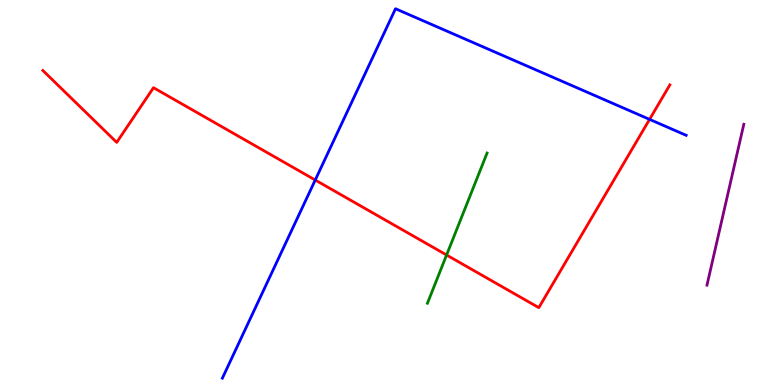[{'lines': ['blue', 'red'], 'intersections': [{'x': 4.07, 'y': 5.32}, {'x': 8.38, 'y': 6.9}]}, {'lines': ['green', 'red'], 'intersections': [{'x': 5.76, 'y': 3.38}]}, {'lines': ['purple', 'red'], 'intersections': []}, {'lines': ['blue', 'green'], 'intersections': []}, {'lines': ['blue', 'purple'], 'intersections': []}, {'lines': ['green', 'purple'], 'intersections': []}]